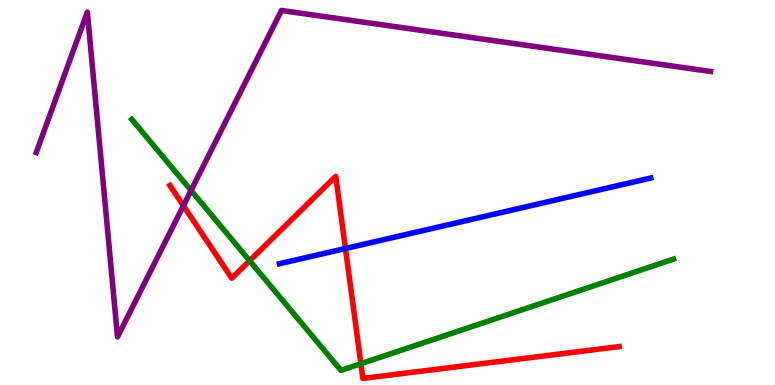[{'lines': ['blue', 'red'], 'intersections': [{'x': 4.46, 'y': 3.55}]}, {'lines': ['green', 'red'], 'intersections': [{'x': 3.22, 'y': 3.23}, {'x': 4.66, 'y': 0.553}]}, {'lines': ['purple', 'red'], 'intersections': [{'x': 2.37, 'y': 4.66}]}, {'lines': ['blue', 'green'], 'intersections': []}, {'lines': ['blue', 'purple'], 'intersections': []}, {'lines': ['green', 'purple'], 'intersections': [{'x': 2.47, 'y': 5.05}]}]